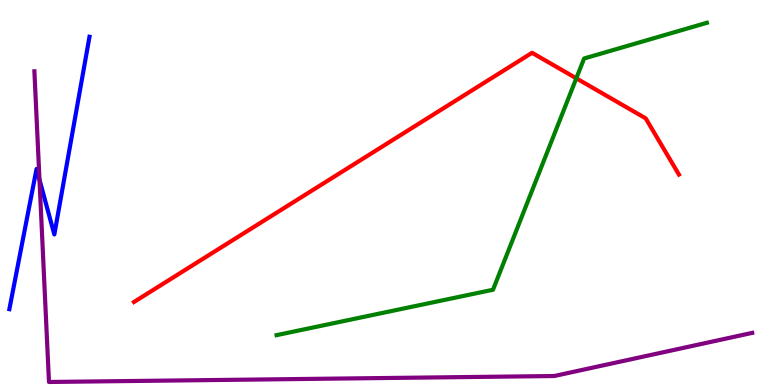[{'lines': ['blue', 'red'], 'intersections': []}, {'lines': ['green', 'red'], 'intersections': [{'x': 7.44, 'y': 7.97}]}, {'lines': ['purple', 'red'], 'intersections': []}, {'lines': ['blue', 'green'], 'intersections': []}, {'lines': ['blue', 'purple'], 'intersections': [{'x': 0.509, 'y': 5.33}]}, {'lines': ['green', 'purple'], 'intersections': []}]